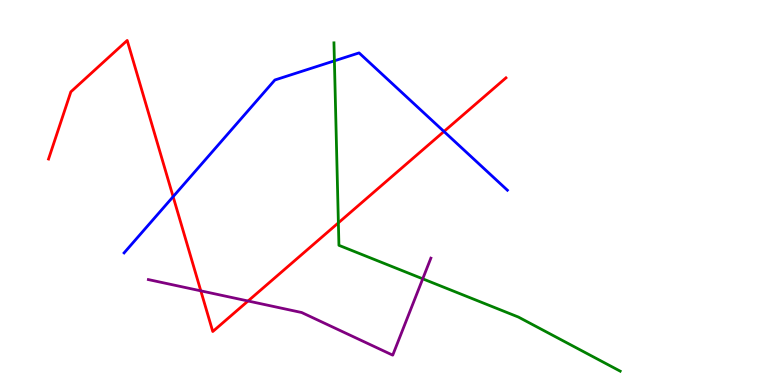[{'lines': ['blue', 'red'], 'intersections': [{'x': 2.23, 'y': 4.89}, {'x': 5.73, 'y': 6.58}]}, {'lines': ['green', 'red'], 'intersections': [{'x': 4.37, 'y': 4.21}]}, {'lines': ['purple', 'red'], 'intersections': [{'x': 2.59, 'y': 2.45}, {'x': 3.2, 'y': 2.18}]}, {'lines': ['blue', 'green'], 'intersections': [{'x': 4.31, 'y': 8.42}]}, {'lines': ['blue', 'purple'], 'intersections': []}, {'lines': ['green', 'purple'], 'intersections': [{'x': 5.45, 'y': 2.76}]}]